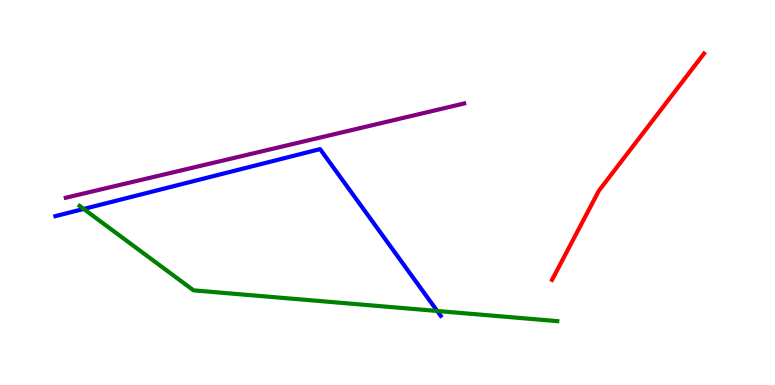[{'lines': ['blue', 'red'], 'intersections': []}, {'lines': ['green', 'red'], 'intersections': []}, {'lines': ['purple', 'red'], 'intersections': []}, {'lines': ['blue', 'green'], 'intersections': [{'x': 1.08, 'y': 4.57}, {'x': 5.64, 'y': 1.92}]}, {'lines': ['blue', 'purple'], 'intersections': []}, {'lines': ['green', 'purple'], 'intersections': []}]